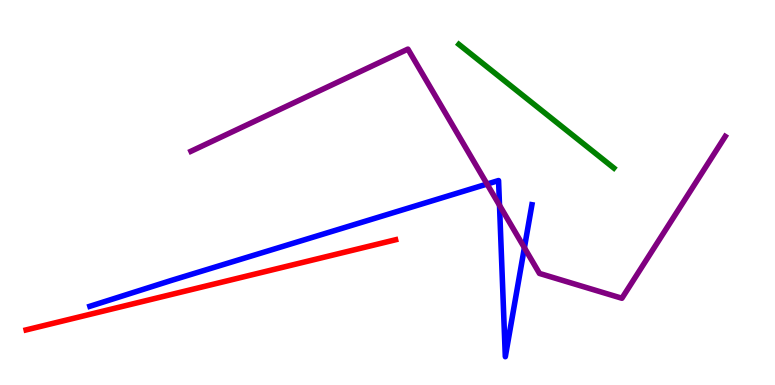[{'lines': ['blue', 'red'], 'intersections': []}, {'lines': ['green', 'red'], 'intersections': []}, {'lines': ['purple', 'red'], 'intersections': []}, {'lines': ['blue', 'green'], 'intersections': []}, {'lines': ['blue', 'purple'], 'intersections': [{'x': 6.28, 'y': 5.22}, {'x': 6.45, 'y': 4.67}, {'x': 6.77, 'y': 3.57}]}, {'lines': ['green', 'purple'], 'intersections': []}]